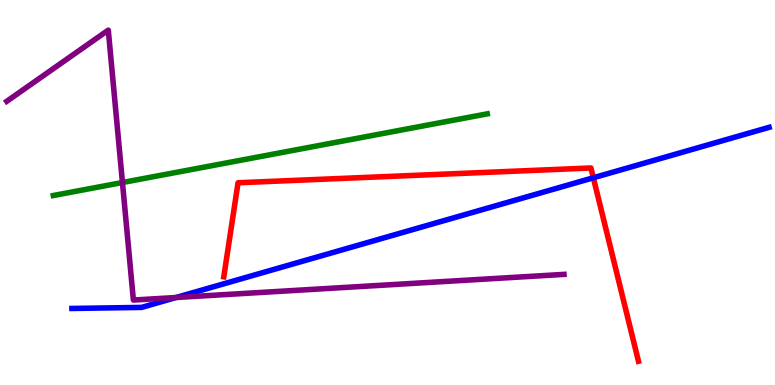[{'lines': ['blue', 'red'], 'intersections': [{'x': 7.66, 'y': 5.38}]}, {'lines': ['green', 'red'], 'intersections': []}, {'lines': ['purple', 'red'], 'intersections': []}, {'lines': ['blue', 'green'], 'intersections': []}, {'lines': ['blue', 'purple'], 'intersections': [{'x': 2.27, 'y': 2.27}]}, {'lines': ['green', 'purple'], 'intersections': [{'x': 1.58, 'y': 5.26}]}]